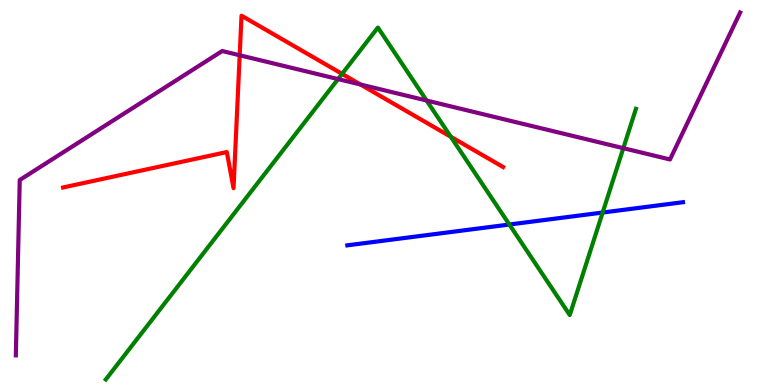[{'lines': ['blue', 'red'], 'intersections': []}, {'lines': ['green', 'red'], 'intersections': [{'x': 4.41, 'y': 8.08}, {'x': 5.82, 'y': 6.45}]}, {'lines': ['purple', 'red'], 'intersections': [{'x': 3.09, 'y': 8.56}, {'x': 4.65, 'y': 7.81}]}, {'lines': ['blue', 'green'], 'intersections': [{'x': 6.57, 'y': 4.17}, {'x': 7.78, 'y': 4.48}]}, {'lines': ['blue', 'purple'], 'intersections': []}, {'lines': ['green', 'purple'], 'intersections': [{'x': 4.36, 'y': 7.95}, {'x': 5.5, 'y': 7.39}, {'x': 8.04, 'y': 6.15}]}]